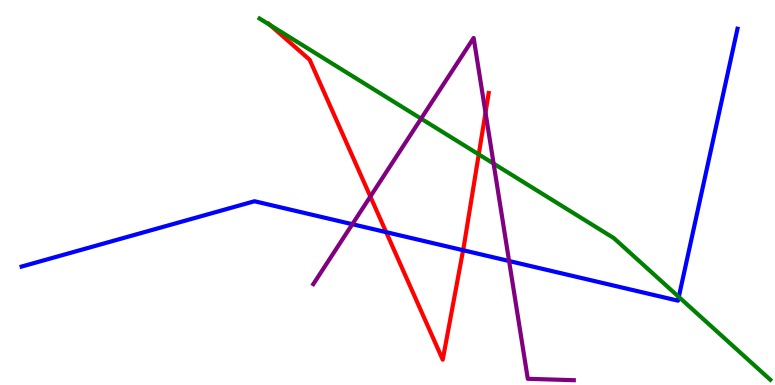[{'lines': ['blue', 'red'], 'intersections': [{'x': 4.98, 'y': 3.97}, {'x': 5.98, 'y': 3.5}]}, {'lines': ['green', 'red'], 'intersections': [{'x': 3.49, 'y': 9.35}, {'x': 6.18, 'y': 5.99}]}, {'lines': ['purple', 'red'], 'intersections': [{'x': 4.78, 'y': 4.89}, {'x': 6.26, 'y': 7.07}]}, {'lines': ['blue', 'green'], 'intersections': [{'x': 8.76, 'y': 2.29}]}, {'lines': ['blue', 'purple'], 'intersections': [{'x': 4.55, 'y': 4.18}, {'x': 6.57, 'y': 3.22}]}, {'lines': ['green', 'purple'], 'intersections': [{'x': 5.43, 'y': 6.92}, {'x': 6.37, 'y': 5.75}]}]